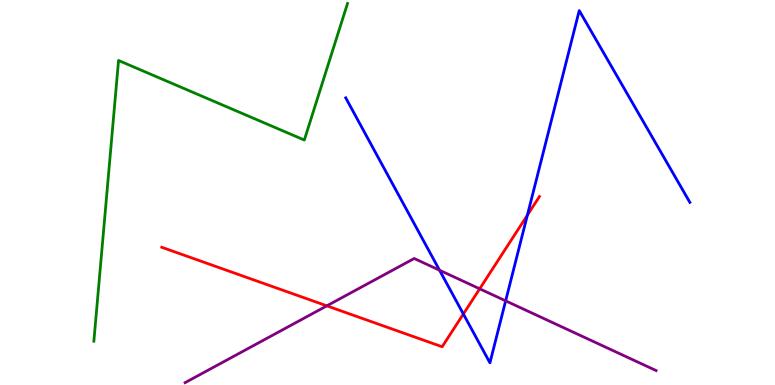[{'lines': ['blue', 'red'], 'intersections': [{'x': 5.98, 'y': 1.84}, {'x': 6.8, 'y': 4.41}]}, {'lines': ['green', 'red'], 'intersections': []}, {'lines': ['purple', 'red'], 'intersections': [{'x': 4.22, 'y': 2.06}, {'x': 6.19, 'y': 2.5}]}, {'lines': ['blue', 'green'], 'intersections': []}, {'lines': ['blue', 'purple'], 'intersections': [{'x': 5.67, 'y': 2.98}, {'x': 6.52, 'y': 2.19}]}, {'lines': ['green', 'purple'], 'intersections': []}]